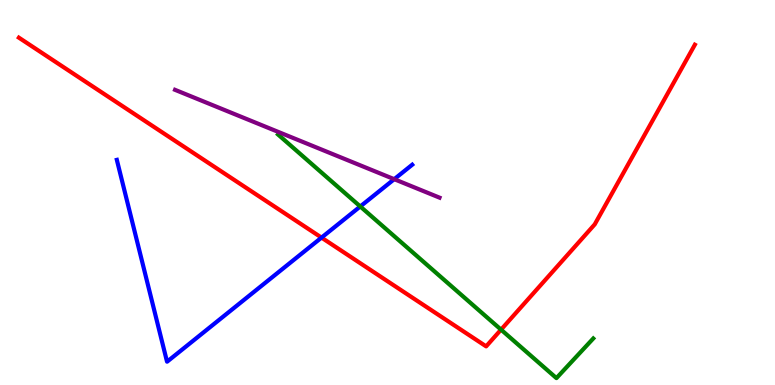[{'lines': ['blue', 'red'], 'intersections': [{'x': 4.15, 'y': 3.83}]}, {'lines': ['green', 'red'], 'intersections': [{'x': 6.47, 'y': 1.44}]}, {'lines': ['purple', 'red'], 'intersections': []}, {'lines': ['blue', 'green'], 'intersections': [{'x': 4.65, 'y': 4.64}]}, {'lines': ['blue', 'purple'], 'intersections': [{'x': 5.09, 'y': 5.35}]}, {'lines': ['green', 'purple'], 'intersections': []}]